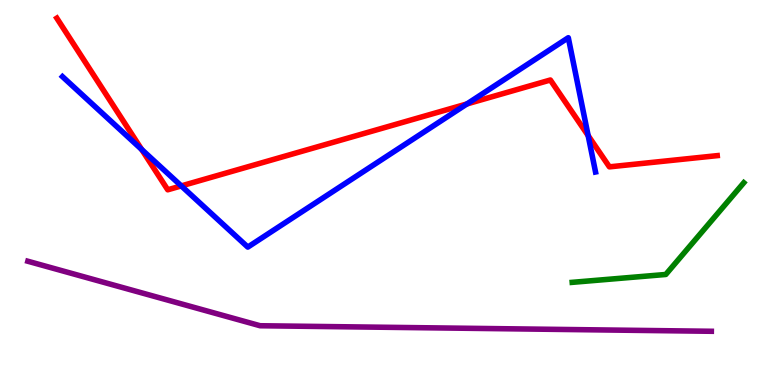[{'lines': ['blue', 'red'], 'intersections': [{'x': 1.83, 'y': 6.12}, {'x': 2.34, 'y': 5.17}, {'x': 6.02, 'y': 7.3}, {'x': 7.59, 'y': 6.48}]}, {'lines': ['green', 'red'], 'intersections': []}, {'lines': ['purple', 'red'], 'intersections': []}, {'lines': ['blue', 'green'], 'intersections': []}, {'lines': ['blue', 'purple'], 'intersections': []}, {'lines': ['green', 'purple'], 'intersections': []}]